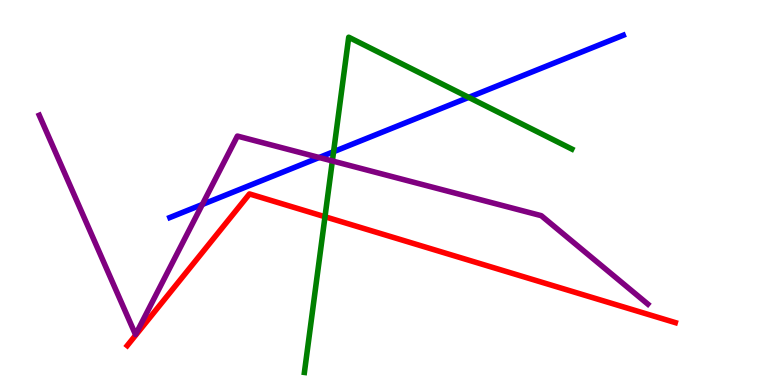[{'lines': ['blue', 'red'], 'intersections': []}, {'lines': ['green', 'red'], 'intersections': [{'x': 4.19, 'y': 4.37}]}, {'lines': ['purple', 'red'], 'intersections': []}, {'lines': ['blue', 'green'], 'intersections': [{'x': 4.3, 'y': 6.06}, {'x': 6.05, 'y': 7.47}]}, {'lines': ['blue', 'purple'], 'intersections': [{'x': 2.61, 'y': 4.69}, {'x': 4.12, 'y': 5.91}]}, {'lines': ['green', 'purple'], 'intersections': [{'x': 4.29, 'y': 5.82}]}]